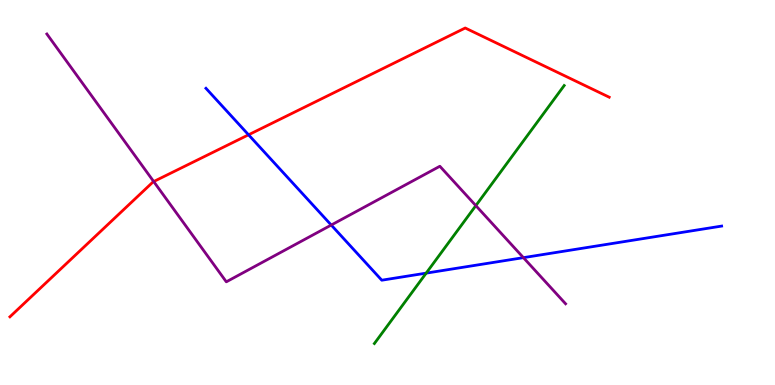[{'lines': ['blue', 'red'], 'intersections': [{'x': 3.21, 'y': 6.5}]}, {'lines': ['green', 'red'], 'intersections': []}, {'lines': ['purple', 'red'], 'intersections': [{'x': 1.98, 'y': 5.28}]}, {'lines': ['blue', 'green'], 'intersections': [{'x': 5.5, 'y': 2.91}]}, {'lines': ['blue', 'purple'], 'intersections': [{'x': 4.27, 'y': 4.15}, {'x': 6.75, 'y': 3.31}]}, {'lines': ['green', 'purple'], 'intersections': [{'x': 6.14, 'y': 4.66}]}]